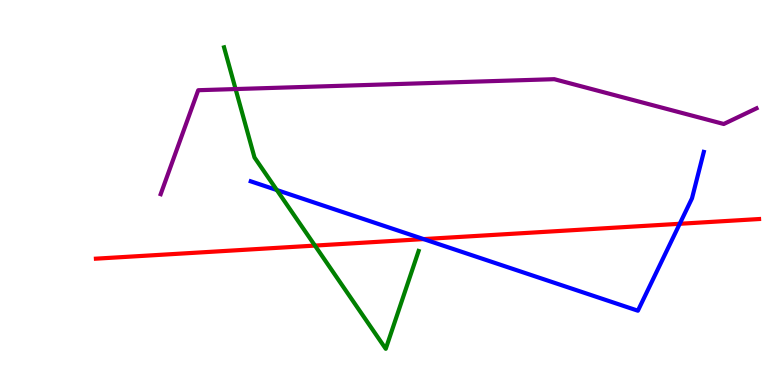[{'lines': ['blue', 'red'], 'intersections': [{'x': 5.47, 'y': 3.79}, {'x': 8.77, 'y': 4.19}]}, {'lines': ['green', 'red'], 'intersections': [{'x': 4.06, 'y': 3.62}]}, {'lines': ['purple', 'red'], 'intersections': []}, {'lines': ['blue', 'green'], 'intersections': [{'x': 3.57, 'y': 5.06}]}, {'lines': ['blue', 'purple'], 'intersections': []}, {'lines': ['green', 'purple'], 'intersections': [{'x': 3.04, 'y': 7.69}]}]